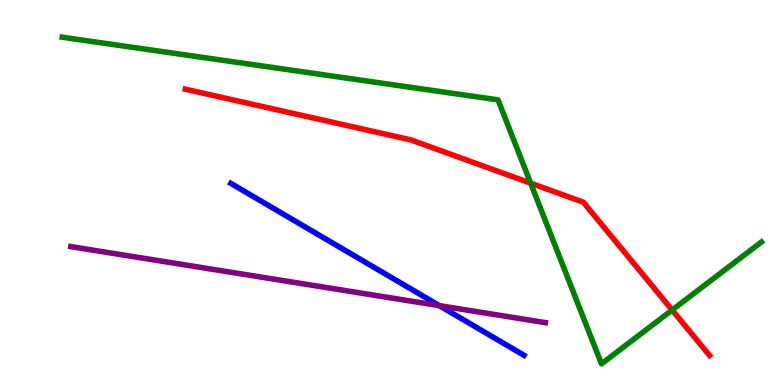[{'lines': ['blue', 'red'], 'intersections': []}, {'lines': ['green', 'red'], 'intersections': [{'x': 6.85, 'y': 5.24}, {'x': 8.67, 'y': 1.95}]}, {'lines': ['purple', 'red'], 'intersections': []}, {'lines': ['blue', 'green'], 'intersections': []}, {'lines': ['blue', 'purple'], 'intersections': [{'x': 5.67, 'y': 2.06}]}, {'lines': ['green', 'purple'], 'intersections': []}]